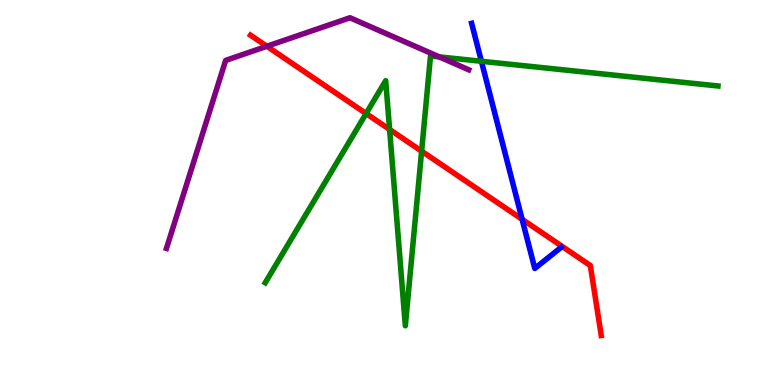[{'lines': ['blue', 'red'], 'intersections': [{'x': 6.74, 'y': 4.3}]}, {'lines': ['green', 'red'], 'intersections': [{'x': 4.72, 'y': 7.05}, {'x': 5.03, 'y': 6.64}, {'x': 5.44, 'y': 6.07}]}, {'lines': ['purple', 'red'], 'intersections': [{'x': 3.44, 'y': 8.8}]}, {'lines': ['blue', 'green'], 'intersections': [{'x': 6.21, 'y': 8.41}]}, {'lines': ['blue', 'purple'], 'intersections': []}, {'lines': ['green', 'purple'], 'intersections': [{'x': 5.67, 'y': 8.52}]}]